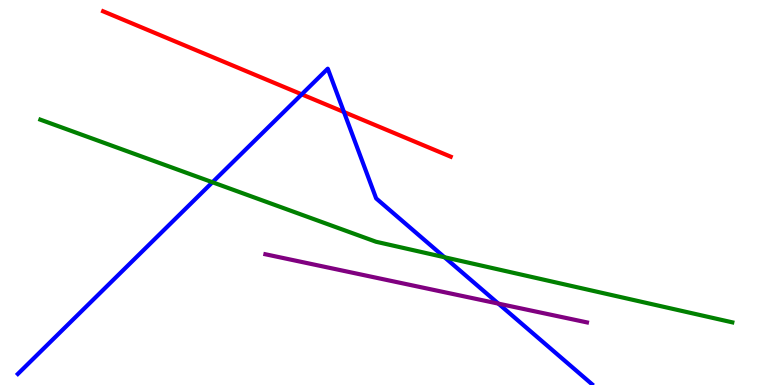[{'lines': ['blue', 'red'], 'intersections': [{'x': 3.89, 'y': 7.55}, {'x': 4.44, 'y': 7.09}]}, {'lines': ['green', 'red'], 'intersections': []}, {'lines': ['purple', 'red'], 'intersections': []}, {'lines': ['blue', 'green'], 'intersections': [{'x': 2.74, 'y': 5.27}, {'x': 5.74, 'y': 3.32}]}, {'lines': ['blue', 'purple'], 'intersections': [{'x': 6.43, 'y': 2.11}]}, {'lines': ['green', 'purple'], 'intersections': []}]